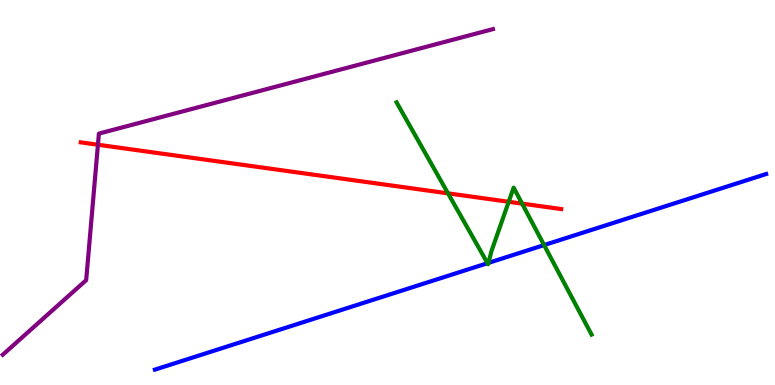[{'lines': ['blue', 'red'], 'intersections': []}, {'lines': ['green', 'red'], 'intersections': [{'x': 5.78, 'y': 4.98}, {'x': 6.56, 'y': 4.76}, {'x': 6.74, 'y': 4.71}]}, {'lines': ['purple', 'red'], 'intersections': [{'x': 1.26, 'y': 6.24}]}, {'lines': ['blue', 'green'], 'intersections': [{'x': 6.29, 'y': 3.16}, {'x': 6.3, 'y': 3.17}, {'x': 7.02, 'y': 3.63}]}, {'lines': ['blue', 'purple'], 'intersections': []}, {'lines': ['green', 'purple'], 'intersections': []}]